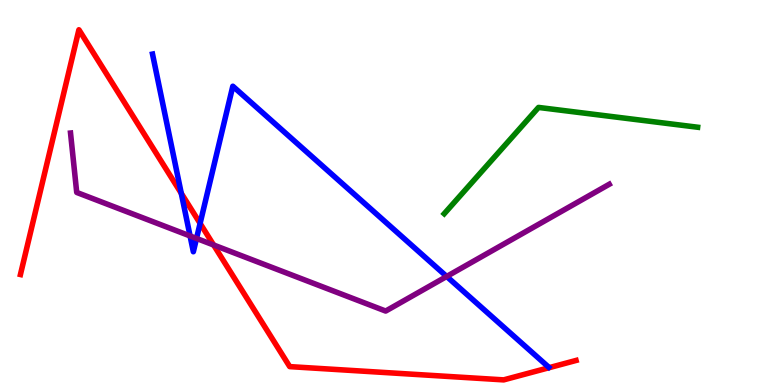[{'lines': ['blue', 'red'], 'intersections': [{'x': 2.34, 'y': 4.98}, {'x': 2.58, 'y': 4.2}]}, {'lines': ['green', 'red'], 'intersections': []}, {'lines': ['purple', 'red'], 'intersections': [{'x': 2.76, 'y': 3.64}]}, {'lines': ['blue', 'green'], 'intersections': []}, {'lines': ['blue', 'purple'], 'intersections': [{'x': 2.45, 'y': 3.87}, {'x': 2.54, 'y': 3.81}, {'x': 5.76, 'y': 2.82}]}, {'lines': ['green', 'purple'], 'intersections': []}]